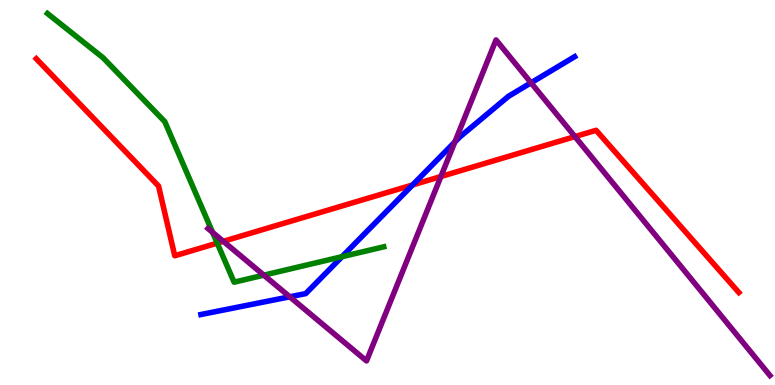[{'lines': ['blue', 'red'], 'intersections': [{'x': 5.32, 'y': 5.2}]}, {'lines': ['green', 'red'], 'intersections': [{'x': 2.8, 'y': 3.69}]}, {'lines': ['purple', 'red'], 'intersections': [{'x': 2.88, 'y': 3.73}, {'x': 5.69, 'y': 5.42}, {'x': 7.42, 'y': 6.45}]}, {'lines': ['blue', 'green'], 'intersections': [{'x': 4.41, 'y': 3.33}]}, {'lines': ['blue', 'purple'], 'intersections': [{'x': 3.74, 'y': 2.29}, {'x': 5.87, 'y': 6.31}, {'x': 6.85, 'y': 7.85}]}, {'lines': ['green', 'purple'], 'intersections': [{'x': 2.74, 'y': 3.96}, {'x': 3.4, 'y': 2.85}]}]